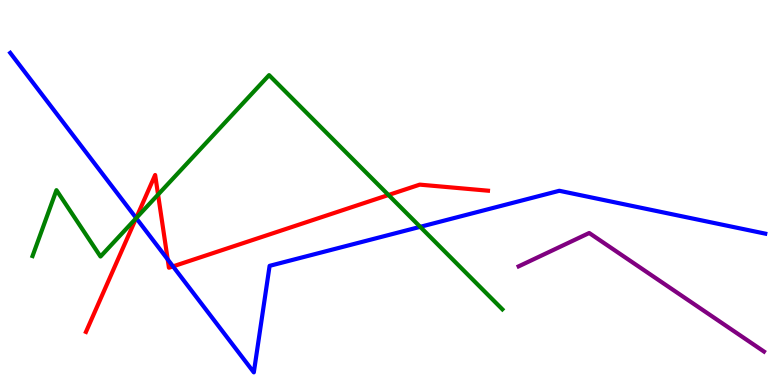[{'lines': ['blue', 'red'], 'intersections': [{'x': 1.76, 'y': 4.34}, {'x': 2.16, 'y': 3.26}, {'x': 2.23, 'y': 3.08}]}, {'lines': ['green', 'red'], 'intersections': [{'x': 1.76, 'y': 4.33}, {'x': 2.04, 'y': 4.95}, {'x': 5.01, 'y': 4.94}]}, {'lines': ['purple', 'red'], 'intersections': []}, {'lines': ['blue', 'green'], 'intersections': [{'x': 1.76, 'y': 4.33}, {'x': 5.42, 'y': 4.11}]}, {'lines': ['blue', 'purple'], 'intersections': []}, {'lines': ['green', 'purple'], 'intersections': []}]